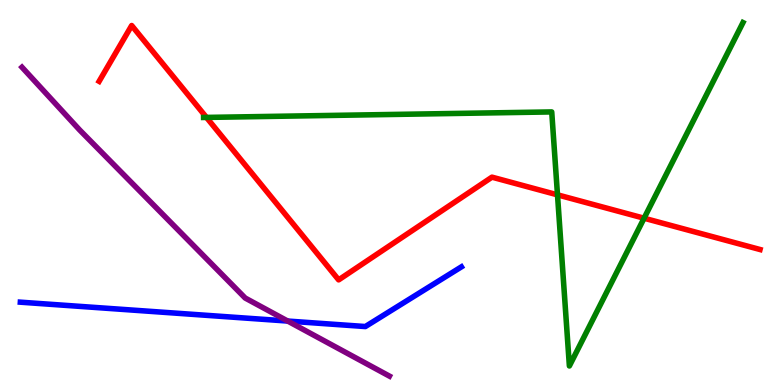[{'lines': ['blue', 'red'], 'intersections': []}, {'lines': ['green', 'red'], 'intersections': [{'x': 2.66, 'y': 6.95}, {'x': 7.19, 'y': 4.94}, {'x': 8.31, 'y': 4.33}]}, {'lines': ['purple', 'red'], 'intersections': []}, {'lines': ['blue', 'green'], 'intersections': []}, {'lines': ['blue', 'purple'], 'intersections': [{'x': 3.71, 'y': 1.66}]}, {'lines': ['green', 'purple'], 'intersections': []}]